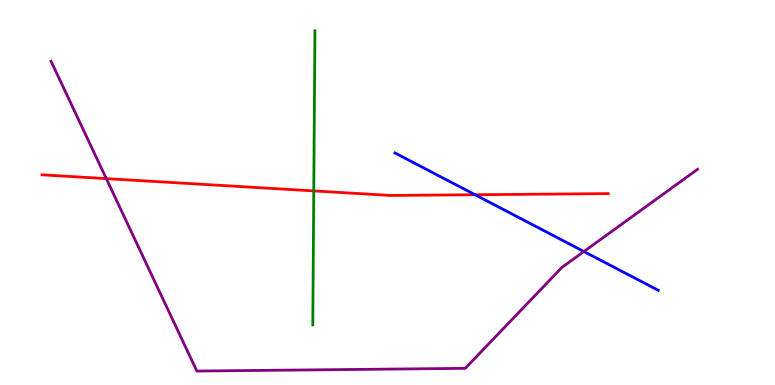[{'lines': ['blue', 'red'], 'intersections': [{'x': 6.13, 'y': 4.94}]}, {'lines': ['green', 'red'], 'intersections': [{'x': 4.05, 'y': 5.04}]}, {'lines': ['purple', 'red'], 'intersections': [{'x': 1.37, 'y': 5.36}]}, {'lines': ['blue', 'green'], 'intersections': []}, {'lines': ['blue', 'purple'], 'intersections': [{'x': 7.53, 'y': 3.47}]}, {'lines': ['green', 'purple'], 'intersections': []}]